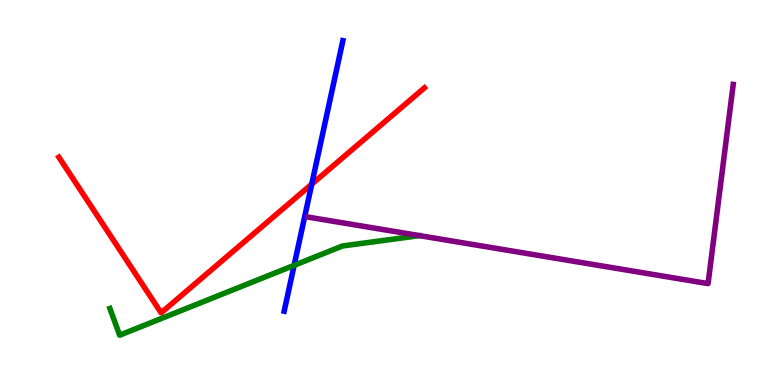[{'lines': ['blue', 'red'], 'intersections': [{'x': 4.02, 'y': 5.22}]}, {'lines': ['green', 'red'], 'intersections': []}, {'lines': ['purple', 'red'], 'intersections': []}, {'lines': ['blue', 'green'], 'intersections': [{'x': 3.8, 'y': 3.11}]}, {'lines': ['blue', 'purple'], 'intersections': []}, {'lines': ['green', 'purple'], 'intersections': []}]